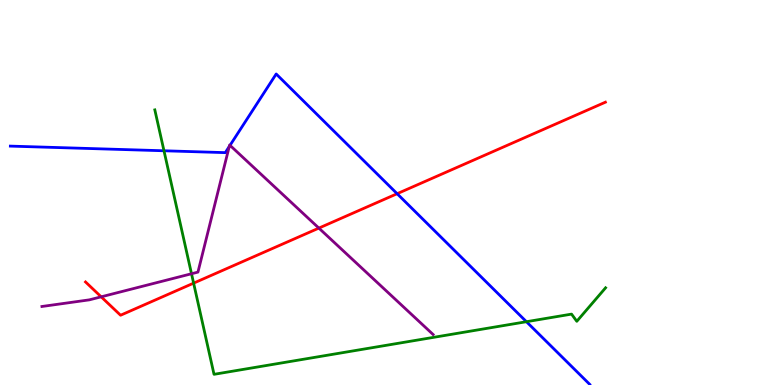[{'lines': ['blue', 'red'], 'intersections': [{'x': 5.12, 'y': 4.97}]}, {'lines': ['green', 'red'], 'intersections': [{'x': 2.5, 'y': 2.65}]}, {'lines': ['purple', 'red'], 'intersections': [{'x': 1.31, 'y': 2.29}, {'x': 4.11, 'y': 4.08}]}, {'lines': ['blue', 'green'], 'intersections': [{'x': 2.12, 'y': 6.08}, {'x': 6.79, 'y': 1.64}]}, {'lines': ['blue', 'purple'], 'intersections': [{'x': 2.96, 'y': 6.19}, {'x': 2.97, 'y': 6.22}]}, {'lines': ['green', 'purple'], 'intersections': [{'x': 2.47, 'y': 2.89}]}]